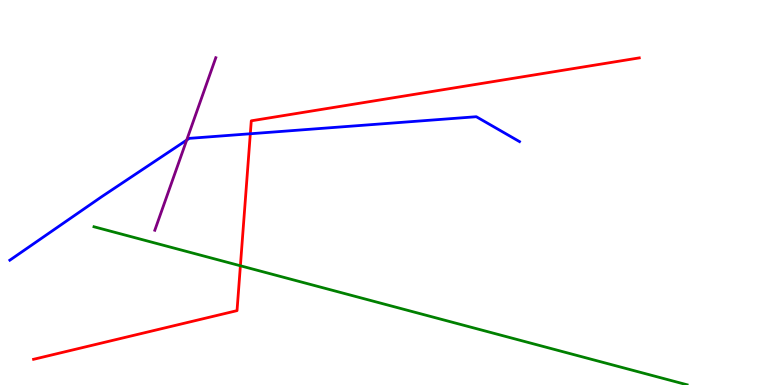[{'lines': ['blue', 'red'], 'intersections': [{'x': 3.23, 'y': 6.53}]}, {'lines': ['green', 'red'], 'intersections': [{'x': 3.1, 'y': 3.1}]}, {'lines': ['purple', 'red'], 'intersections': []}, {'lines': ['blue', 'green'], 'intersections': []}, {'lines': ['blue', 'purple'], 'intersections': [{'x': 2.41, 'y': 6.36}]}, {'lines': ['green', 'purple'], 'intersections': []}]